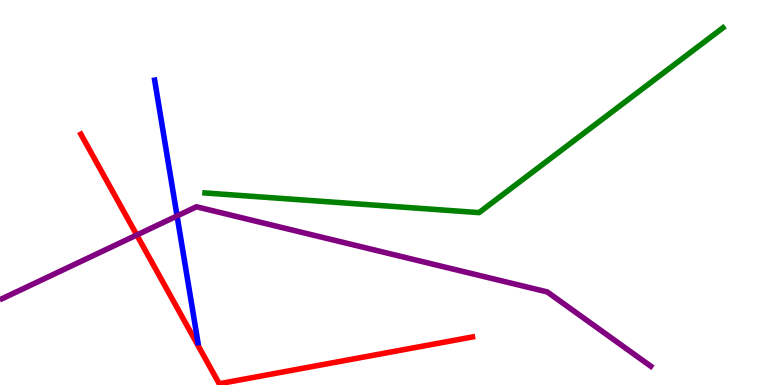[{'lines': ['blue', 'red'], 'intersections': []}, {'lines': ['green', 'red'], 'intersections': []}, {'lines': ['purple', 'red'], 'intersections': [{'x': 1.76, 'y': 3.9}]}, {'lines': ['blue', 'green'], 'intersections': []}, {'lines': ['blue', 'purple'], 'intersections': [{'x': 2.28, 'y': 4.39}]}, {'lines': ['green', 'purple'], 'intersections': []}]